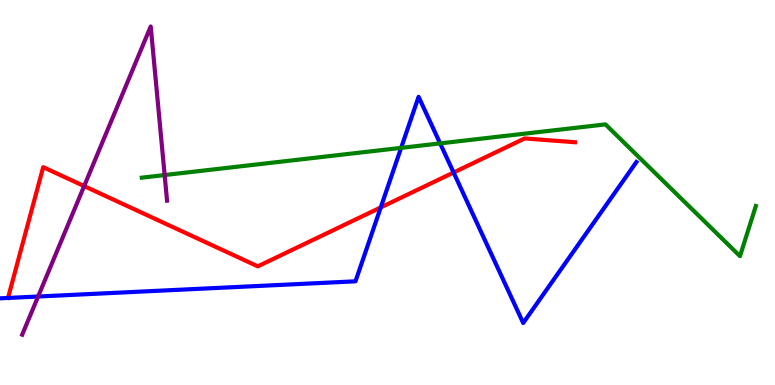[{'lines': ['blue', 'red'], 'intersections': [{'x': 0.103, 'y': 2.26}, {'x': 4.91, 'y': 4.61}, {'x': 5.85, 'y': 5.52}]}, {'lines': ['green', 'red'], 'intersections': []}, {'lines': ['purple', 'red'], 'intersections': [{'x': 1.09, 'y': 5.17}]}, {'lines': ['blue', 'green'], 'intersections': [{'x': 5.18, 'y': 6.16}, {'x': 5.68, 'y': 6.28}]}, {'lines': ['blue', 'purple'], 'intersections': [{'x': 0.492, 'y': 2.3}]}, {'lines': ['green', 'purple'], 'intersections': [{'x': 2.12, 'y': 5.45}]}]